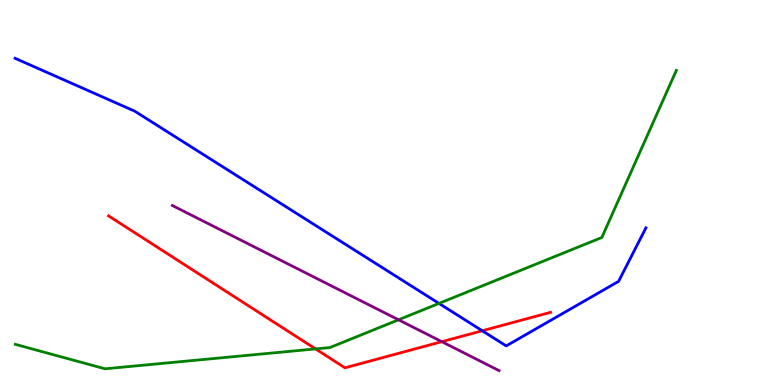[{'lines': ['blue', 'red'], 'intersections': [{'x': 6.22, 'y': 1.41}]}, {'lines': ['green', 'red'], 'intersections': [{'x': 4.07, 'y': 0.938}]}, {'lines': ['purple', 'red'], 'intersections': [{'x': 5.7, 'y': 1.13}]}, {'lines': ['blue', 'green'], 'intersections': [{'x': 5.66, 'y': 2.12}]}, {'lines': ['blue', 'purple'], 'intersections': []}, {'lines': ['green', 'purple'], 'intersections': [{'x': 5.14, 'y': 1.69}]}]